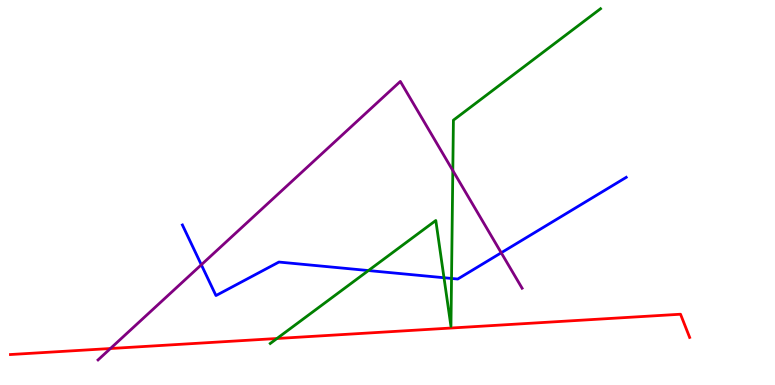[{'lines': ['blue', 'red'], 'intersections': []}, {'lines': ['green', 'red'], 'intersections': [{'x': 3.57, 'y': 1.21}]}, {'lines': ['purple', 'red'], 'intersections': [{'x': 1.42, 'y': 0.948}]}, {'lines': ['blue', 'green'], 'intersections': [{'x': 4.75, 'y': 2.97}, {'x': 5.73, 'y': 2.79}, {'x': 5.83, 'y': 2.77}]}, {'lines': ['blue', 'purple'], 'intersections': [{'x': 2.6, 'y': 3.12}, {'x': 6.47, 'y': 3.43}]}, {'lines': ['green', 'purple'], 'intersections': [{'x': 5.84, 'y': 5.57}]}]